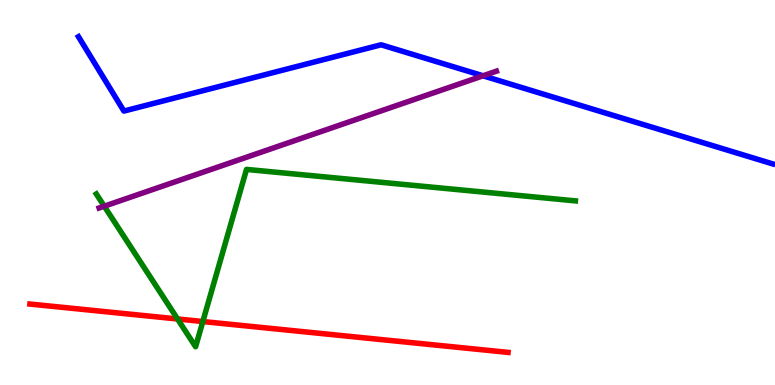[{'lines': ['blue', 'red'], 'intersections': []}, {'lines': ['green', 'red'], 'intersections': [{'x': 2.29, 'y': 1.71}, {'x': 2.62, 'y': 1.65}]}, {'lines': ['purple', 'red'], 'intersections': []}, {'lines': ['blue', 'green'], 'intersections': []}, {'lines': ['blue', 'purple'], 'intersections': [{'x': 6.23, 'y': 8.03}]}, {'lines': ['green', 'purple'], 'intersections': [{'x': 1.35, 'y': 4.64}]}]